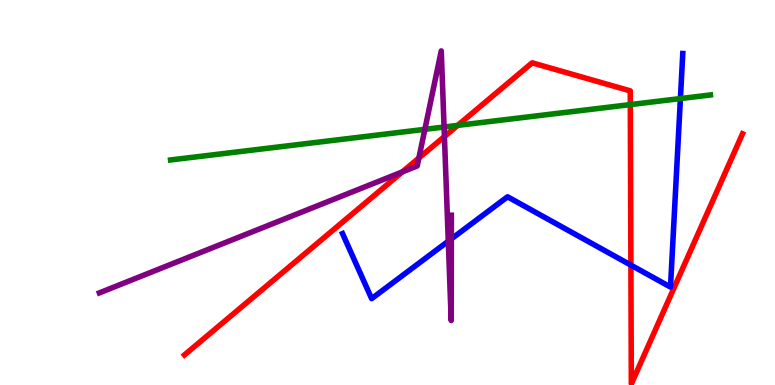[{'lines': ['blue', 'red'], 'intersections': [{'x': 8.14, 'y': 3.11}]}, {'lines': ['green', 'red'], 'intersections': [{'x': 5.91, 'y': 6.74}, {'x': 8.13, 'y': 7.28}]}, {'lines': ['purple', 'red'], 'intersections': [{'x': 5.19, 'y': 5.53}, {'x': 5.4, 'y': 5.9}, {'x': 5.73, 'y': 6.45}]}, {'lines': ['blue', 'green'], 'intersections': [{'x': 8.78, 'y': 7.44}]}, {'lines': ['blue', 'purple'], 'intersections': [{'x': 5.78, 'y': 3.74}, {'x': 5.82, 'y': 3.79}]}, {'lines': ['green', 'purple'], 'intersections': [{'x': 5.48, 'y': 6.64}, {'x': 5.73, 'y': 6.7}]}]